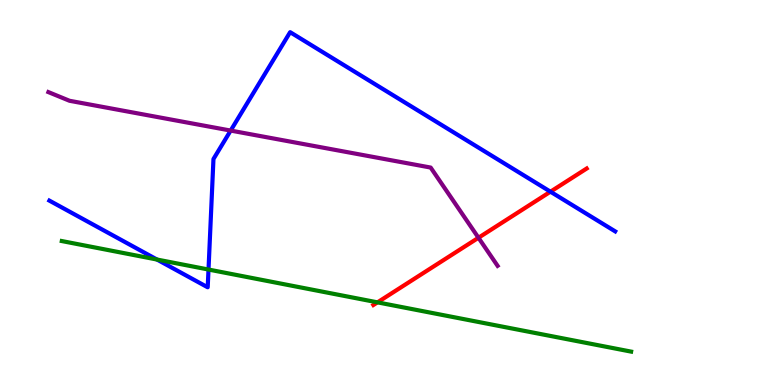[{'lines': ['blue', 'red'], 'intersections': [{'x': 7.1, 'y': 5.02}]}, {'lines': ['green', 'red'], 'intersections': [{'x': 4.87, 'y': 2.15}]}, {'lines': ['purple', 'red'], 'intersections': [{'x': 6.17, 'y': 3.82}]}, {'lines': ['blue', 'green'], 'intersections': [{'x': 2.03, 'y': 3.26}, {'x': 2.69, 'y': 3.0}]}, {'lines': ['blue', 'purple'], 'intersections': [{'x': 2.98, 'y': 6.61}]}, {'lines': ['green', 'purple'], 'intersections': []}]